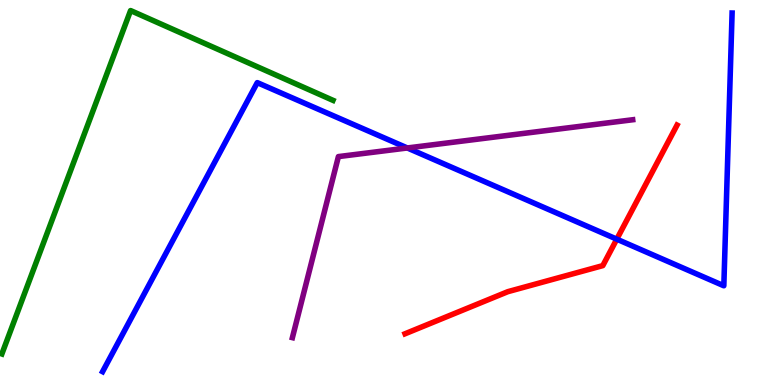[{'lines': ['blue', 'red'], 'intersections': [{'x': 7.96, 'y': 3.79}]}, {'lines': ['green', 'red'], 'intersections': []}, {'lines': ['purple', 'red'], 'intersections': []}, {'lines': ['blue', 'green'], 'intersections': []}, {'lines': ['blue', 'purple'], 'intersections': [{'x': 5.26, 'y': 6.16}]}, {'lines': ['green', 'purple'], 'intersections': []}]